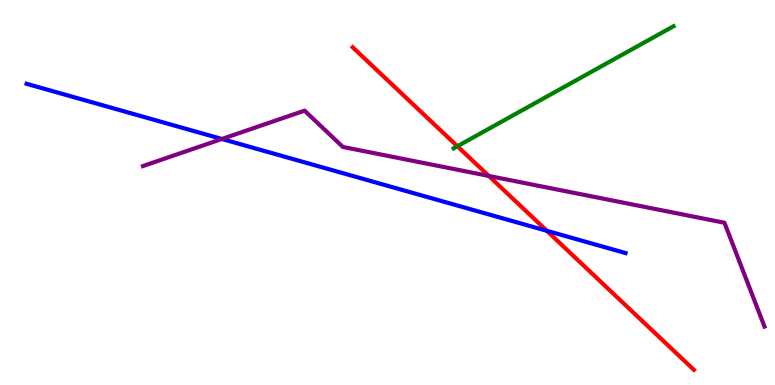[{'lines': ['blue', 'red'], 'intersections': [{'x': 7.06, 'y': 4.01}]}, {'lines': ['green', 'red'], 'intersections': [{'x': 5.9, 'y': 6.2}]}, {'lines': ['purple', 'red'], 'intersections': [{'x': 6.31, 'y': 5.43}]}, {'lines': ['blue', 'green'], 'intersections': []}, {'lines': ['blue', 'purple'], 'intersections': [{'x': 2.86, 'y': 6.39}]}, {'lines': ['green', 'purple'], 'intersections': []}]